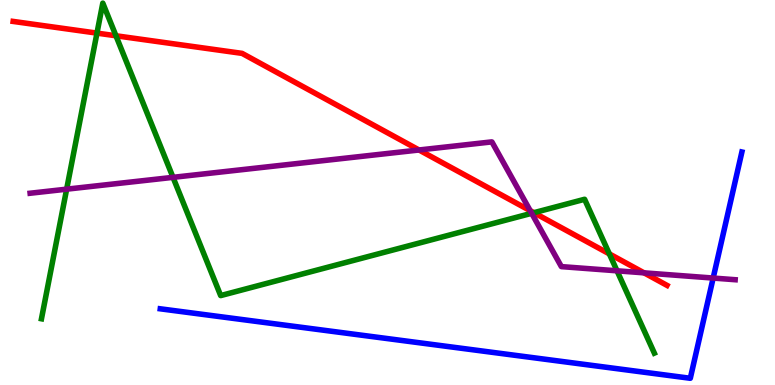[{'lines': ['blue', 'red'], 'intersections': []}, {'lines': ['green', 'red'], 'intersections': [{'x': 1.25, 'y': 9.14}, {'x': 1.5, 'y': 9.07}, {'x': 6.89, 'y': 4.48}, {'x': 7.86, 'y': 3.41}]}, {'lines': ['purple', 'red'], 'intersections': [{'x': 5.41, 'y': 6.1}, {'x': 6.84, 'y': 4.53}, {'x': 8.31, 'y': 2.91}]}, {'lines': ['blue', 'green'], 'intersections': []}, {'lines': ['blue', 'purple'], 'intersections': [{'x': 9.2, 'y': 2.78}]}, {'lines': ['green', 'purple'], 'intersections': [{'x': 0.86, 'y': 5.09}, {'x': 2.23, 'y': 5.39}, {'x': 6.86, 'y': 4.46}, {'x': 7.96, 'y': 2.97}]}]